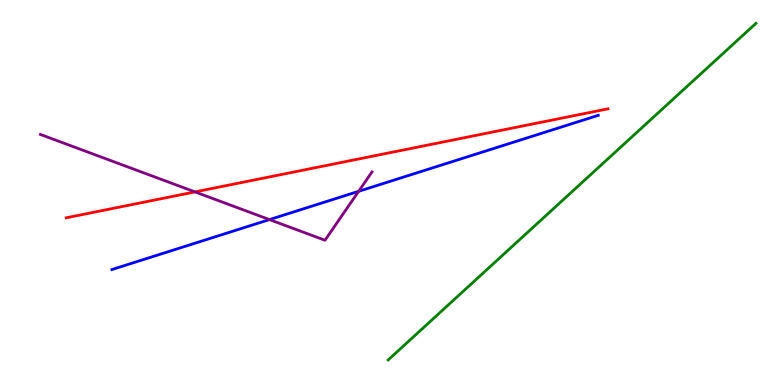[{'lines': ['blue', 'red'], 'intersections': []}, {'lines': ['green', 'red'], 'intersections': []}, {'lines': ['purple', 'red'], 'intersections': [{'x': 2.52, 'y': 5.02}]}, {'lines': ['blue', 'green'], 'intersections': []}, {'lines': ['blue', 'purple'], 'intersections': [{'x': 3.48, 'y': 4.3}, {'x': 4.63, 'y': 5.03}]}, {'lines': ['green', 'purple'], 'intersections': []}]